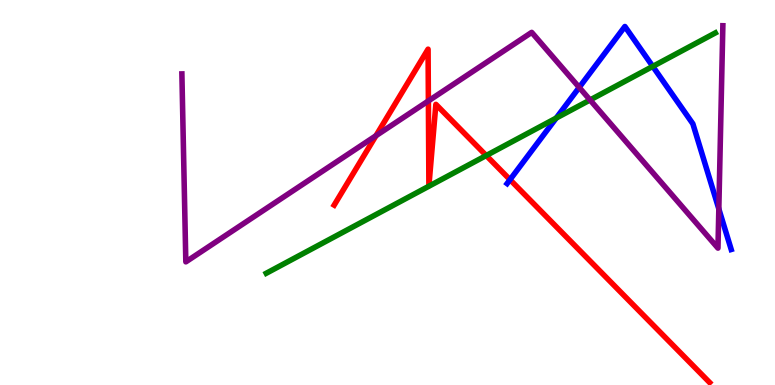[{'lines': ['blue', 'red'], 'intersections': [{'x': 6.58, 'y': 5.33}]}, {'lines': ['green', 'red'], 'intersections': [{'x': 6.27, 'y': 5.96}]}, {'lines': ['purple', 'red'], 'intersections': [{'x': 4.85, 'y': 6.48}, {'x': 5.53, 'y': 7.38}]}, {'lines': ['blue', 'green'], 'intersections': [{'x': 7.18, 'y': 6.93}, {'x': 8.42, 'y': 8.28}]}, {'lines': ['blue', 'purple'], 'intersections': [{'x': 7.47, 'y': 7.73}, {'x': 9.28, 'y': 4.57}]}, {'lines': ['green', 'purple'], 'intersections': [{'x': 7.61, 'y': 7.4}]}]